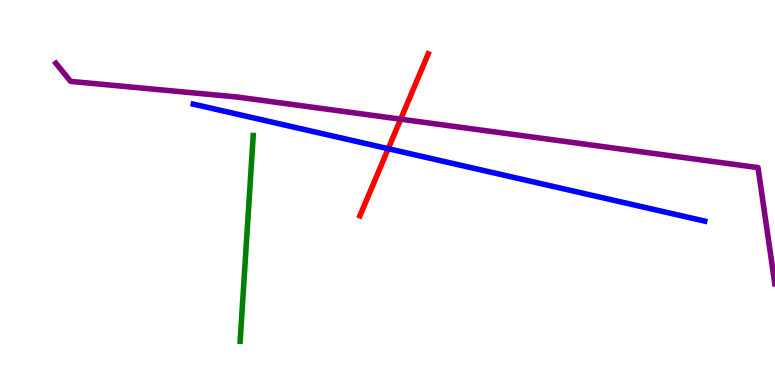[{'lines': ['blue', 'red'], 'intersections': [{'x': 5.01, 'y': 6.14}]}, {'lines': ['green', 'red'], 'intersections': []}, {'lines': ['purple', 'red'], 'intersections': [{'x': 5.17, 'y': 6.9}]}, {'lines': ['blue', 'green'], 'intersections': []}, {'lines': ['blue', 'purple'], 'intersections': []}, {'lines': ['green', 'purple'], 'intersections': []}]